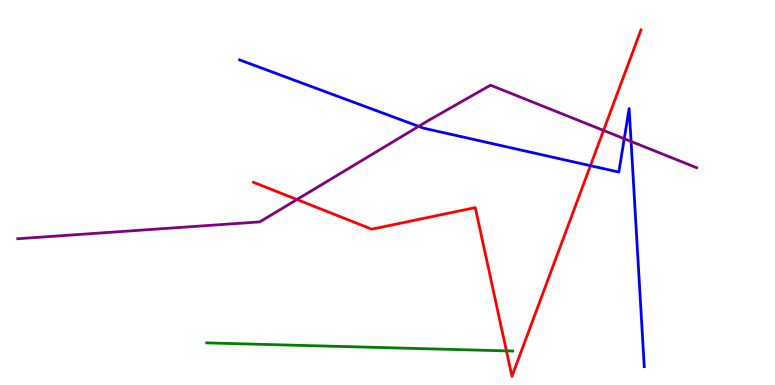[{'lines': ['blue', 'red'], 'intersections': [{'x': 7.62, 'y': 5.7}]}, {'lines': ['green', 'red'], 'intersections': [{'x': 6.53, 'y': 0.886}]}, {'lines': ['purple', 'red'], 'intersections': [{'x': 3.83, 'y': 4.82}, {'x': 7.79, 'y': 6.61}]}, {'lines': ['blue', 'green'], 'intersections': []}, {'lines': ['blue', 'purple'], 'intersections': [{'x': 5.4, 'y': 6.72}, {'x': 8.05, 'y': 6.4}, {'x': 8.14, 'y': 6.33}]}, {'lines': ['green', 'purple'], 'intersections': []}]